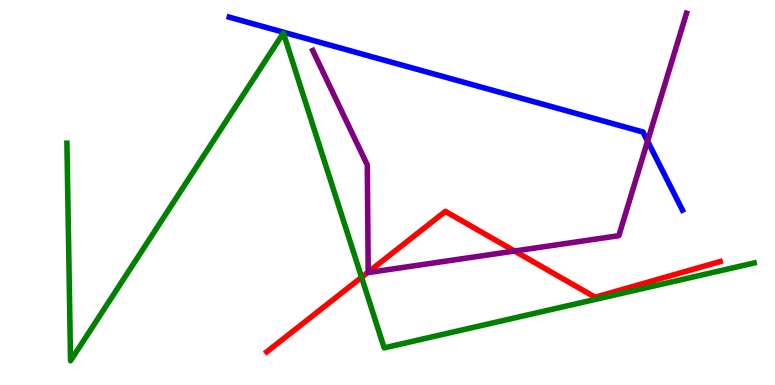[{'lines': ['blue', 'red'], 'intersections': []}, {'lines': ['green', 'red'], 'intersections': [{'x': 4.67, 'y': 2.8}]}, {'lines': ['purple', 'red'], 'intersections': [{'x': 4.75, 'y': 2.93}, {'x': 6.64, 'y': 3.48}]}, {'lines': ['blue', 'green'], 'intersections': []}, {'lines': ['blue', 'purple'], 'intersections': [{'x': 8.36, 'y': 6.33}]}, {'lines': ['green', 'purple'], 'intersections': []}]